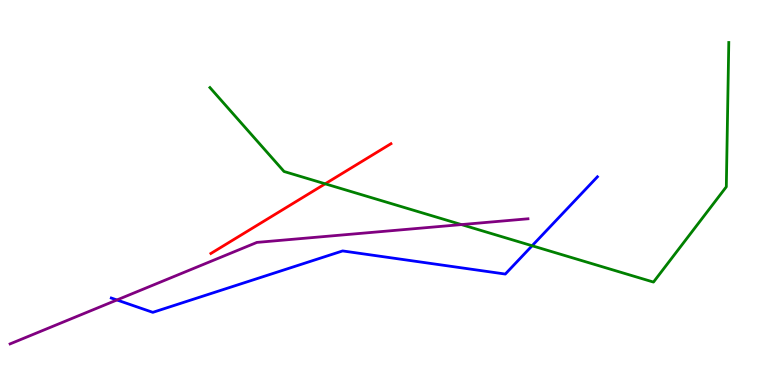[{'lines': ['blue', 'red'], 'intersections': []}, {'lines': ['green', 'red'], 'intersections': [{'x': 4.2, 'y': 5.23}]}, {'lines': ['purple', 'red'], 'intersections': []}, {'lines': ['blue', 'green'], 'intersections': [{'x': 6.87, 'y': 3.62}]}, {'lines': ['blue', 'purple'], 'intersections': [{'x': 1.51, 'y': 2.21}]}, {'lines': ['green', 'purple'], 'intersections': [{'x': 5.95, 'y': 4.17}]}]